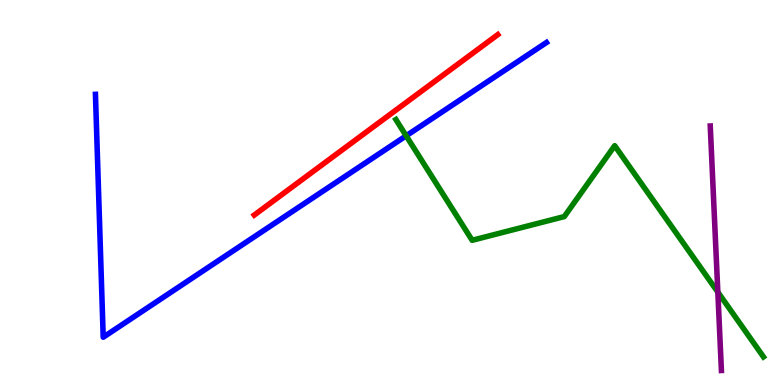[{'lines': ['blue', 'red'], 'intersections': []}, {'lines': ['green', 'red'], 'intersections': []}, {'lines': ['purple', 'red'], 'intersections': []}, {'lines': ['blue', 'green'], 'intersections': [{'x': 5.24, 'y': 6.47}]}, {'lines': ['blue', 'purple'], 'intersections': []}, {'lines': ['green', 'purple'], 'intersections': [{'x': 9.26, 'y': 2.41}]}]